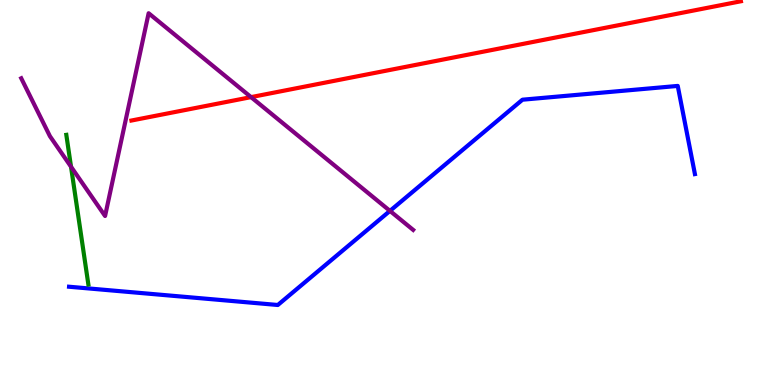[{'lines': ['blue', 'red'], 'intersections': []}, {'lines': ['green', 'red'], 'intersections': []}, {'lines': ['purple', 'red'], 'intersections': [{'x': 3.24, 'y': 7.48}]}, {'lines': ['blue', 'green'], 'intersections': []}, {'lines': ['blue', 'purple'], 'intersections': [{'x': 5.03, 'y': 4.52}]}, {'lines': ['green', 'purple'], 'intersections': [{'x': 0.916, 'y': 5.67}]}]